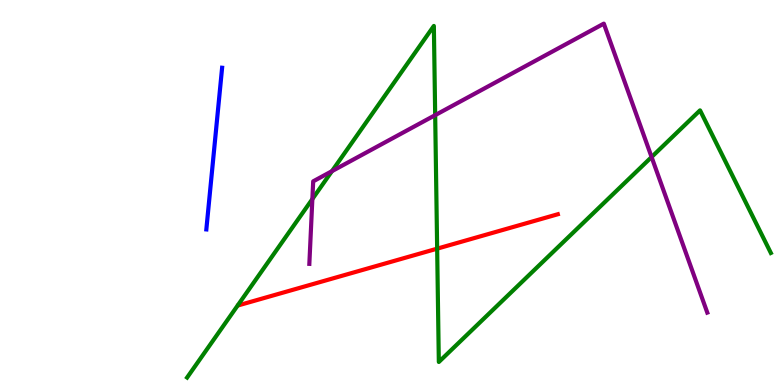[{'lines': ['blue', 'red'], 'intersections': []}, {'lines': ['green', 'red'], 'intersections': [{'x': 5.64, 'y': 3.54}]}, {'lines': ['purple', 'red'], 'intersections': []}, {'lines': ['blue', 'green'], 'intersections': []}, {'lines': ['blue', 'purple'], 'intersections': []}, {'lines': ['green', 'purple'], 'intersections': [{'x': 4.03, 'y': 4.83}, {'x': 4.28, 'y': 5.55}, {'x': 5.62, 'y': 7.01}, {'x': 8.41, 'y': 5.92}]}]